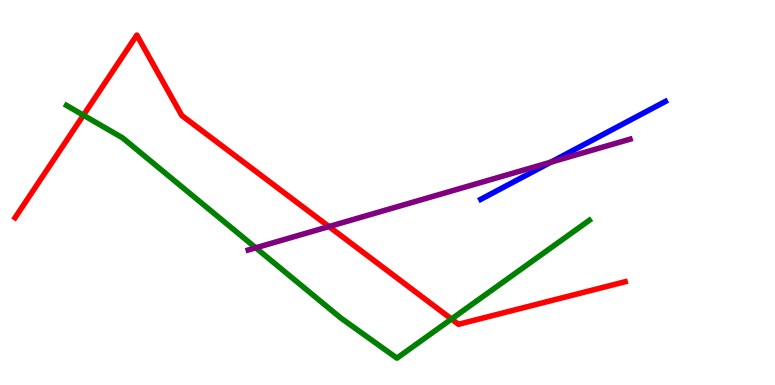[{'lines': ['blue', 'red'], 'intersections': []}, {'lines': ['green', 'red'], 'intersections': [{'x': 1.08, 'y': 7.01}, {'x': 5.83, 'y': 1.71}]}, {'lines': ['purple', 'red'], 'intersections': [{'x': 4.24, 'y': 4.12}]}, {'lines': ['blue', 'green'], 'intersections': []}, {'lines': ['blue', 'purple'], 'intersections': [{'x': 7.11, 'y': 5.79}]}, {'lines': ['green', 'purple'], 'intersections': [{'x': 3.3, 'y': 3.56}]}]